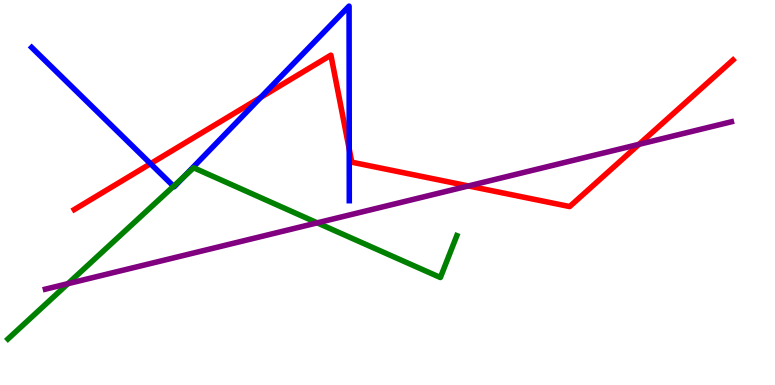[{'lines': ['blue', 'red'], 'intersections': [{'x': 1.94, 'y': 5.75}, {'x': 3.36, 'y': 7.47}, {'x': 4.51, 'y': 6.13}]}, {'lines': ['green', 'red'], 'intersections': []}, {'lines': ['purple', 'red'], 'intersections': [{'x': 6.04, 'y': 5.17}, {'x': 8.25, 'y': 6.25}]}, {'lines': ['blue', 'green'], 'intersections': [{'x': 2.24, 'y': 5.16}, {'x': 2.38, 'y': 5.42}]}, {'lines': ['blue', 'purple'], 'intersections': []}, {'lines': ['green', 'purple'], 'intersections': [{'x': 0.876, 'y': 2.63}, {'x': 4.09, 'y': 4.21}]}]